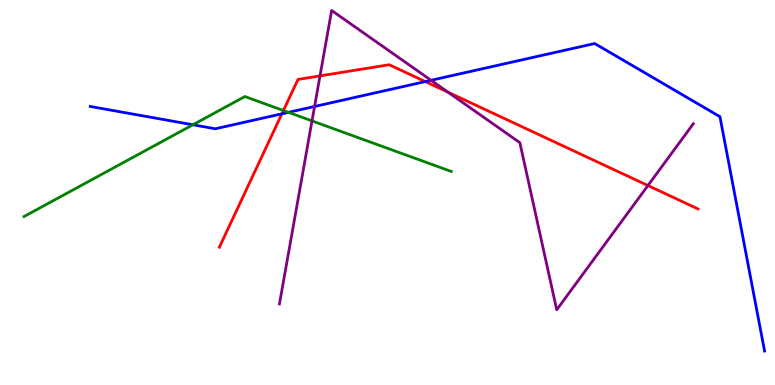[{'lines': ['blue', 'red'], 'intersections': [{'x': 3.64, 'y': 7.04}, {'x': 5.49, 'y': 7.88}]}, {'lines': ['green', 'red'], 'intersections': [{'x': 3.66, 'y': 7.13}]}, {'lines': ['purple', 'red'], 'intersections': [{'x': 4.13, 'y': 8.03}, {'x': 5.78, 'y': 7.61}, {'x': 8.36, 'y': 5.18}]}, {'lines': ['blue', 'green'], 'intersections': [{'x': 2.49, 'y': 6.76}, {'x': 3.72, 'y': 7.08}]}, {'lines': ['blue', 'purple'], 'intersections': [{'x': 4.06, 'y': 7.23}, {'x': 5.56, 'y': 7.91}]}, {'lines': ['green', 'purple'], 'intersections': [{'x': 4.03, 'y': 6.86}]}]